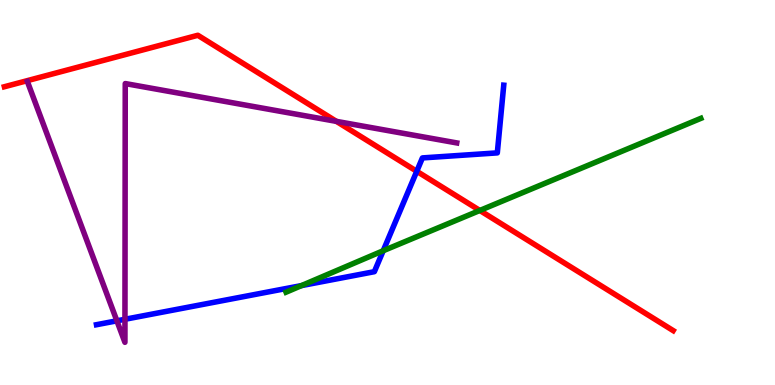[{'lines': ['blue', 'red'], 'intersections': [{'x': 5.38, 'y': 5.55}]}, {'lines': ['green', 'red'], 'intersections': [{'x': 6.19, 'y': 4.53}]}, {'lines': ['purple', 'red'], 'intersections': [{'x': 4.34, 'y': 6.85}]}, {'lines': ['blue', 'green'], 'intersections': [{'x': 3.89, 'y': 2.58}, {'x': 4.94, 'y': 3.49}]}, {'lines': ['blue', 'purple'], 'intersections': [{'x': 1.51, 'y': 1.67}, {'x': 1.61, 'y': 1.71}]}, {'lines': ['green', 'purple'], 'intersections': []}]